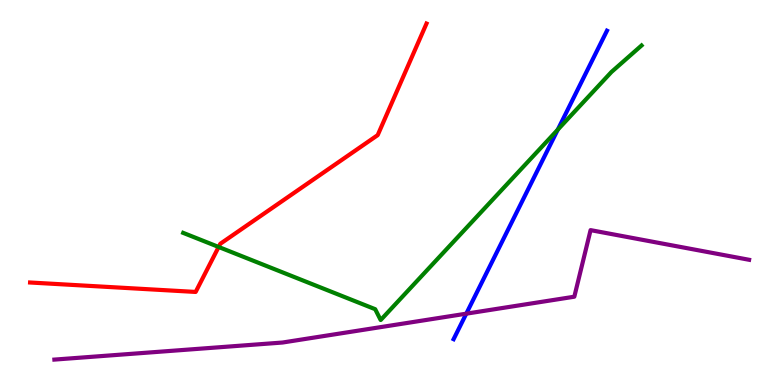[{'lines': ['blue', 'red'], 'intersections': []}, {'lines': ['green', 'red'], 'intersections': [{'x': 2.82, 'y': 3.59}]}, {'lines': ['purple', 'red'], 'intersections': []}, {'lines': ['blue', 'green'], 'intersections': [{'x': 7.2, 'y': 6.63}]}, {'lines': ['blue', 'purple'], 'intersections': [{'x': 6.02, 'y': 1.85}]}, {'lines': ['green', 'purple'], 'intersections': []}]